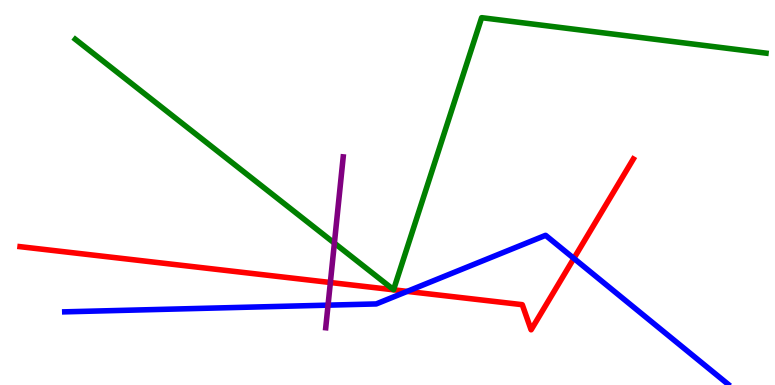[{'lines': ['blue', 'red'], 'intersections': [{'x': 5.25, 'y': 2.43}, {'x': 7.4, 'y': 3.29}]}, {'lines': ['green', 'red'], 'intersections': []}, {'lines': ['purple', 'red'], 'intersections': [{'x': 4.26, 'y': 2.66}]}, {'lines': ['blue', 'green'], 'intersections': []}, {'lines': ['blue', 'purple'], 'intersections': [{'x': 4.23, 'y': 2.07}]}, {'lines': ['green', 'purple'], 'intersections': [{'x': 4.31, 'y': 3.69}]}]